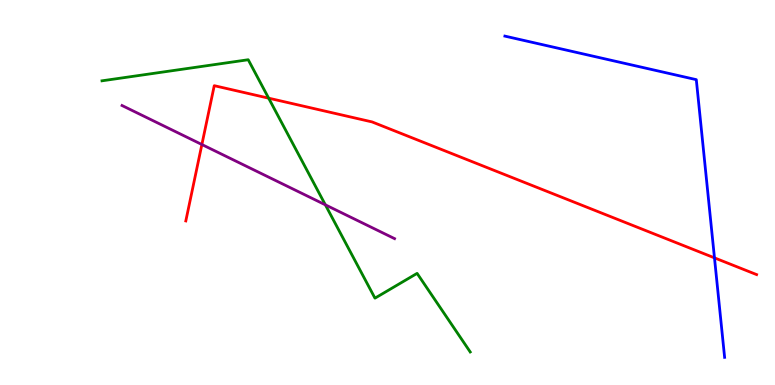[{'lines': ['blue', 'red'], 'intersections': [{'x': 9.22, 'y': 3.3}]}, {'lines': ['green', 'red'], 'intersections': [{'x': 3.47, 'y': 7.45}]}, {'lines': ['purple', 'red'], 'intersections': [{'x': 2.6, 'y': 6.25}]}, {'lines': ['blue', 'green'], 'intersections': []}, {'lines': ['blue', 'purple'], 'intersections': []}, {'lines': ['green', 'purple'], 'intersections': [{'x': 4.2, 'y': 4.68}]}]